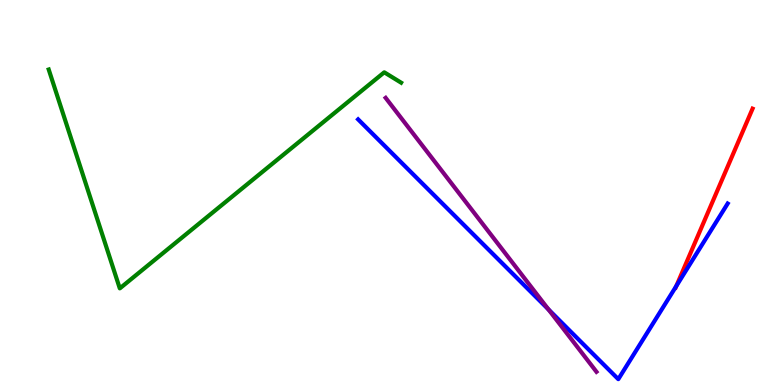[{'lines': ['blue', 'red'], 'intersections': [{'x': 8.73, 'y': 2.57}]}, {'lines': ['green', 'red'], 'intersections': []}, {'lines': ['purple', 'red'], 'intersections': []}, {'lines': ['blue', 'green'], 'intersections': []}, {'lines': ['blue', 'purple'], 'intersections': [{'x': 7.08, 'y': 1.96}]}, {'lines': ['green', 'purple'], 'intersections': []}]